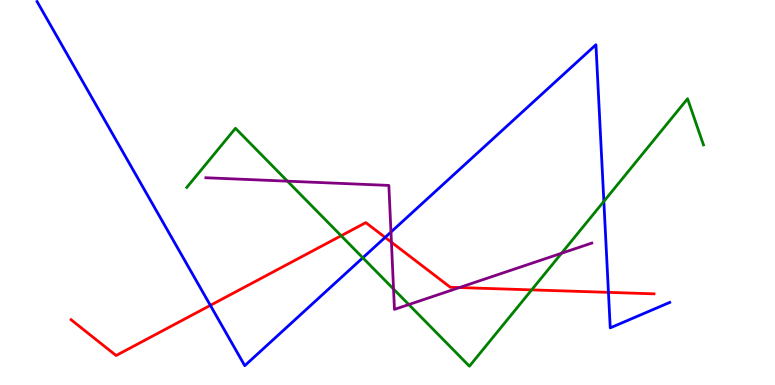[{'lines': ['blue', 'red'], 'intersections': [{'x': 2.71, 'y': 2.07}, {'x': 4.97, 'y': 3.83}, {'x': 7.85, 'y': 2.41}]}, {'lines': ['green', 'red'], 'intersections': [{'x': 4.4, 'y': 3.88}, {'x': 6.86, 'y': 2.47}]}, {'lines': ['purple', 'red'], 'intersections': [{'x': 5.05, 'y': 3.71}, {'x': 5.93, 'y': 2.53}]}, {'lines': ['blue', 'green'], 'intersections': [{'x': 4.68, 'y': 3.3}, {'x': 7.79, 'y': 4.77}]}, {'lines': ['blue', 'purple'], 'intersections': [{'x': 5.04, 'y': 3.97}]}, {'lines': ['green', 'purple'], 'intersections': [{'x': 3.71, 'y': 5.29}, {'x': 5.08, 'y': 2.49}, {'x': 5.27, 'y': 2.09}, {'x': 7.25, 'y': 3.42}]}]